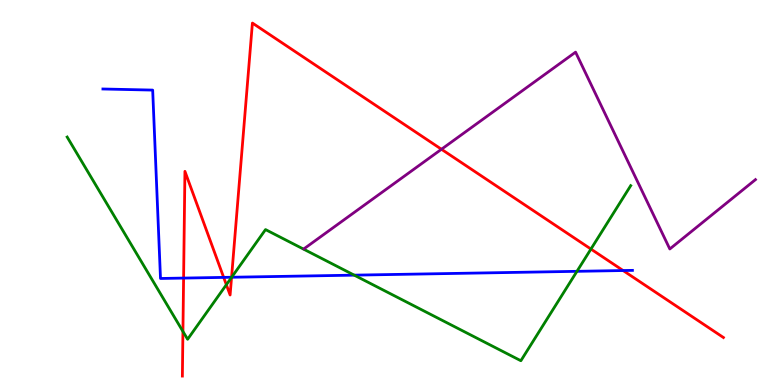[{'lines': ['blue', 'red'], 'intersections': [{'x': 2.37, 'y': 2.78}, {'x': 2.89, 'y': 2.79}, {'x': 2.99, 'y': 2.8}, {'x': 8.04, 'y': 2.97}]}, {'lines': ['green', 'red'], 'intersections': [{'x': 2.36, 'y': 1.39}, {'x': 2.92, 'y': 2.6}, {'x': 2.99, 'y': 2.79}, {'x': 7.62, 'y': 3.53}]}, {'lines': ['purple', 'red'], 'intersections': [{'x': 5.7, 'y': 6.12}]}, {'lines': ['blue', 'green'], 'intersections': [{'x': 2.99, 'y': 2.8}, {'x': 4.57, 'y': 2.85}, {'x': 7.44, 'y': 2.95}]}, {'lines': ['blue', 'purple'], 'intersections': []}, {'lines': ['green', 'purple'], 'intersections': []}]